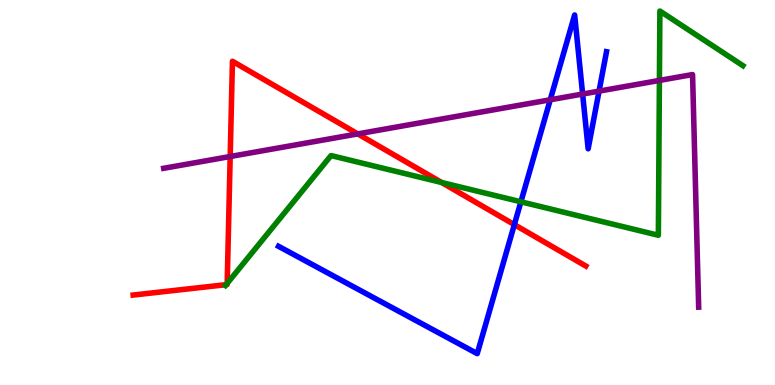[{'lines': ['blue', 'red'], 'intersections': [{'x': 6.64, 'y': 4.17}]}, {'lines': ['green', 'red'], 'intersections': [{'x': 2.92, 'y': 2.61}, {'x': 2.93, 'y': 2.64}, {'x': 5.7, 'y': 5.26}]}, {'lines': ['purple', 'red'], 'intersections': [{'x': 2.97, 'y': 5.93}, {'x': 4.62, 'y': 6.52}]}, {'lines': ['blue', 'green'], 'intersections': [{'x': 6.72, 'y': 4.76}]}, {'lines': ['blue', 'purple'], 'intersections': [{'x': 7.1, 'y': 7.41}, {'x': 7.52, 'y': 7.56}, {'x': 7.73, 'y': 7.63}]}, {'lines': ['green', 'purple'], 'intersections': [{'x': 8.51, 'y': 7.91}]}]